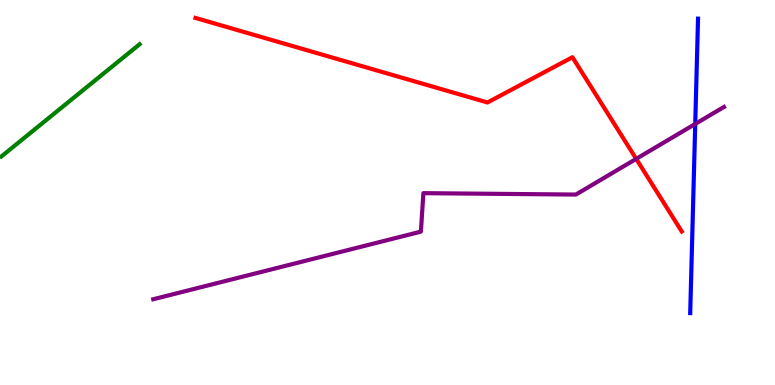[{'lines': ['blue', 'red'], 'intersections': []}, {'lines': ['green', 'red'], 'intersections': []}, {'lines': ['purple', 'red'], 'intersections': [{'x': 8.21, 'y': 5.87}]}, {'lines': ['blue', 'green'], 'intersections': []}, {'lines': ['blue', 'purple'], 'intersections': [{'x': 8.97, 'y': 6.78}]}, {'lines': ['green', 'purple'], 'intersections': []}]